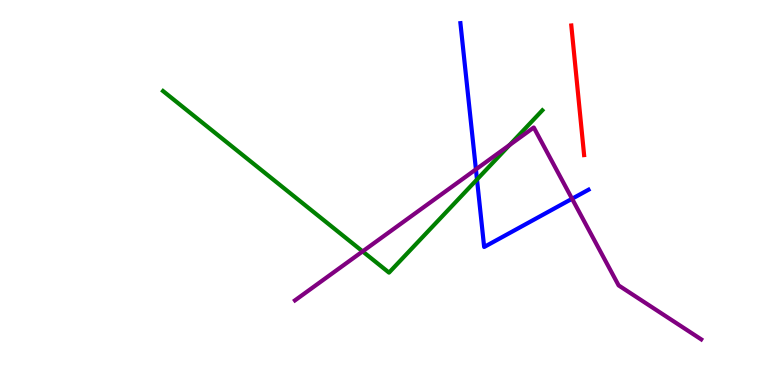[{'lines': ['blue', 'red'], 'intersections': []}, {'lines': ['green', 'red'], 'intersections': []}, {'lines': ['purple', 'red'], 'intersections': []}, {'lines': ['blue', 'green'], 'intersections': [{'x': 6.15, 'y': 5.34}]}, {'lines': ['blue', 'purple'], 'intersections': [{'x': 6.14, 'y': 5.6}, {'x': 7.38, 'y': 4.84}]}, {'lines': ['green', 'purple'], 'intersections': [{'x': 4.68, 'y': 3.47}, {'x': 6.57, 'y': 6.23}]}]